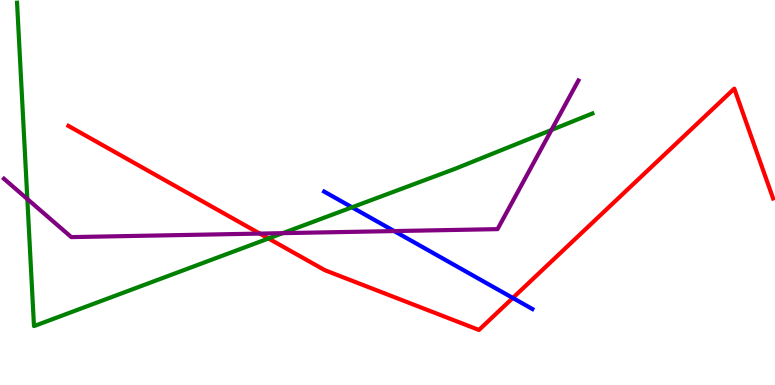[{'lines': ['blue', 'red'], 'intersections': [{'x': 6.62, 'y': 2.26}]}, {'lines': ['green', 'red'], 'intersections': [{'x': 3.46, 'y': 3.81}]}, {'lines': ['purple', 'red'], 'intersections': [{'x': 3.35, 'y': 3.93}]}, {'lines': ['blue', 'green'], 'intersections': [{'x': 4.54, 'y': 4.62}]}, {'lines': ['blue', 'purple'], 'intersections': [{'x': 5.09, 'y': 4.0}]}, {'lines': ['green', 'purple'], 'intersections': [{'x': 0.353, 'y': 4.83}, {'x': 3.65, 'y': 3.94}, {'x': 7.12, 'y': 6.62}]}]